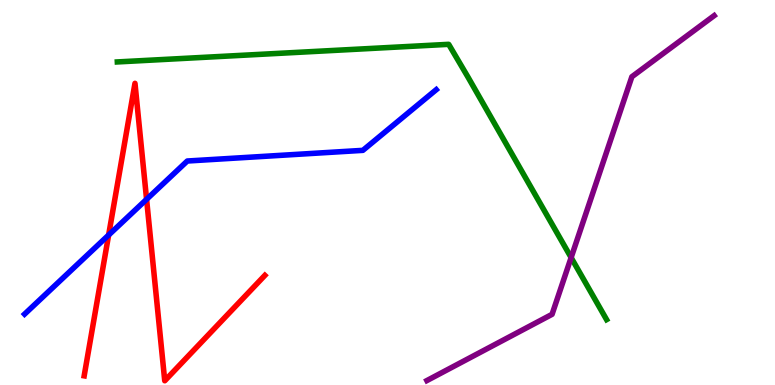[{'lines': ['blue', 'red'], 'intersections': [{'x': 1.4, 'y': 3.89}, {'x': 1.89, 'y': 4.82}]}, {'lines': ['green', 'red'], 'intersections': []}, {'lines': ['purple', 'red'], 'intersections': []}, {'lines': ['blue', 'green'], 'intersections': []}, {'lines': ['blue', 'purple'], 'intersections': []}, {'lines': ['green', 'purple'], 'intersections': [{'x': 7.37, 'y': 3.31}]}]